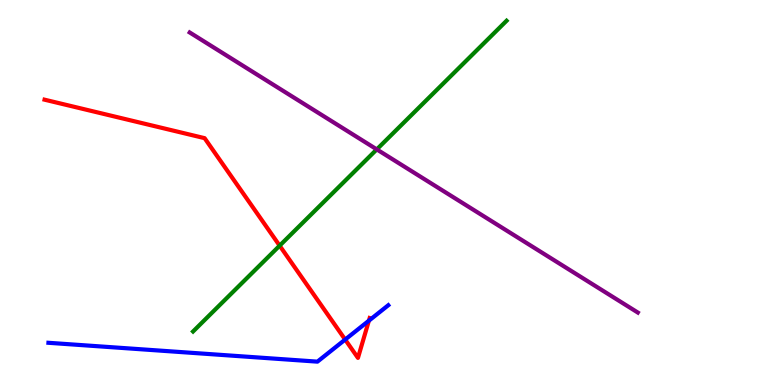[{'lines': ['blue', 'red'], 'intersections': [{'x': 4.45, 'y': 1.18}, {'x': 4.76, 'y': 1.67}]}, {'lines': ['green', 'red'], 'intersections': [{'x': 3.61, 'y': 3.62}]}, {'lines': ['purple', 'red'], 'intersections': []}, {'lines': ['blue', 'green'], 'intersections': []}, {'lines': ['blue', 'purple'], 'intersections': []}, {'lines': ['green', 'purple'], 'intersections': [{'x': 4.86, 'y': 6.12}]}]